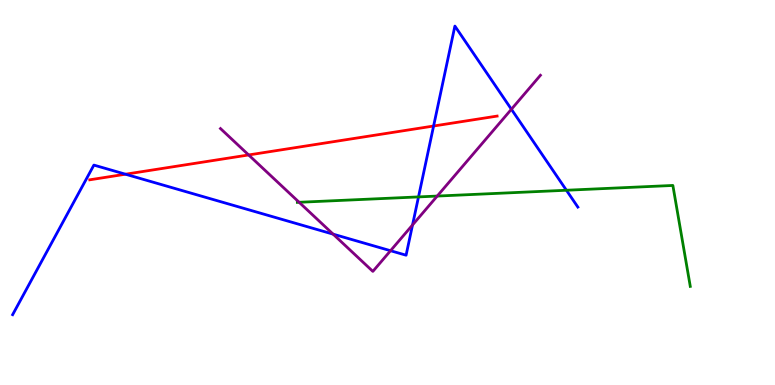[{'lines': ['blue', 'red'], 'intersections': [{'x': 1.62, 'y': 5.47}, {'x': 5.59, 'y': 6.73}]}, {'lines': ['green', 'red'], 'intersections': []}, {'lines': ['purple', 'red'], 'intersections': [{'x': 3.21, 'y': 5.98}]}, {'lines': ['blue', 'green'], 'intersections': [{'x': 5.4, 'y': 4.89}, {'x': 7.31, 'y': 5.06}]}, {'lines': ['blue', 'purple'], 'intersections': [{'x': 4.3, 'y': 3.92}, {'x': 5.04, 'y': 3.49}, {'x': 5.32, 'y': 4.16}, {'x': 6.6, 'y': 7.16}]}, {'lines': ['green', 'purple'], 'intersections': [{'x': 3.86, 'y': 4.75}, {'x': 5.64, 'y': 4.91}]}]